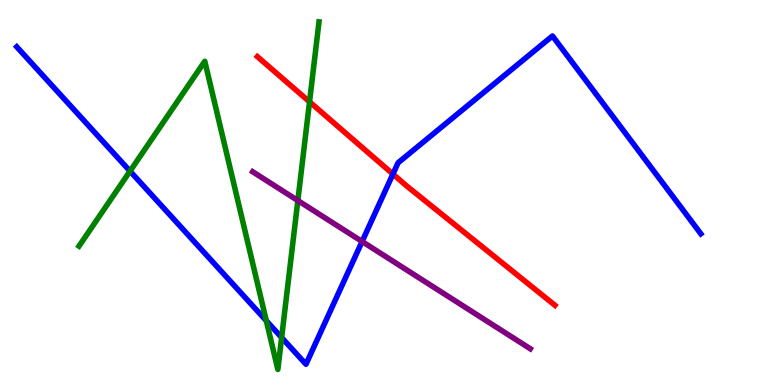[{'lines': ['blue', 'red'], 'intersections': [{'x': 5.07, 'y': 5.48}]}, {'lines': ['green', 'red'], 'intersections': [{'x': 3.99, 'y': 7.36}]}, {'lines': ['purple', 'red'], 'intersections': []}, {'lines': ['blue', 'green'], 'intersections': [{'x': 1.68, 'y': 5.55}, {'x': 3.44, 'y': 1.67}, {'x': 3.63, 'y': 1.23}]}, {'lines': ['blue', 'purple'], 'intersections': [{'x': 4.67, 'y': 3.73}]}, {'lines': ['green', 'purple'], 'intersections': [{'x': 3.84, 'y': 4.79}]}]